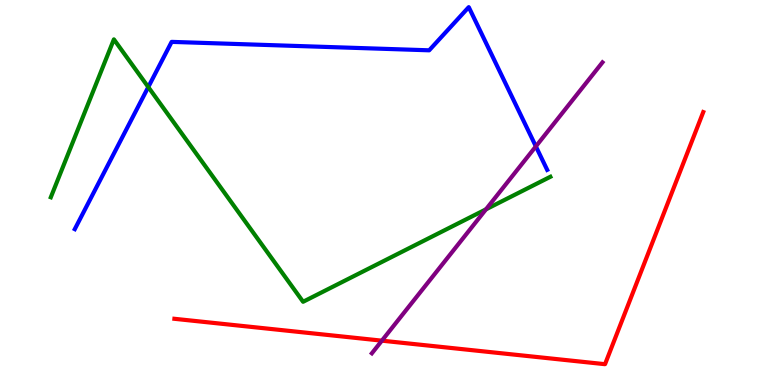[{'lines': ['blue', 'red'], 'intersections': []}, {'lines': ['green', 'red'], 'intersections': []}, {'lines': ['purple', 'red'], 'intersections': [{'x': 4.93, 'y': 1.15}]}, {'lines': ['blue', 'green'], 'intersections': [{'x': 1.91, 'y': 7.74}]}, {'lines': ['blue', 'purple'], 'intersections': [{'x': 6.91, 'y': 6.2}]}, {'lines': ['green', 'purple'], 'intersections': [{'x': 6.27, 'y': 4.56}]}]